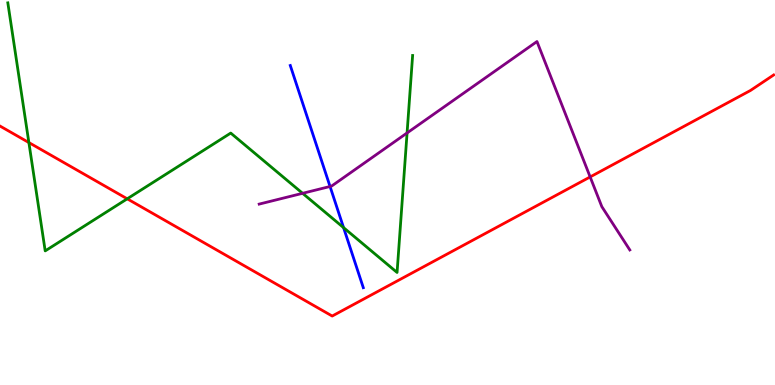[{'lines': ['blue', 'red'], 'intersections': []}, {'lines': ['green', 'red'], 'intersections': [{'x': 0.373, 'y': 6.3}, {'x': 1.64, 'y': 4.84}]}, {'lines': ['purple', 'red'], 'intersections': [{'x': 7.61, 'y': 5.4}]}, {'lines': ['blue', 'green'], 'intersections': [{'x': 4.43, 'y': 4.09}]}, {'lines': ['blue', 'purple'], 'intersections': [{'x': 4.26, 'y': 5.16}]}, {'lines': ['green', 'purple'], 'intersections': [{'x': 3.9, 'y': 4.98}, {'x': 5.25, 'y': 6.55}]}]